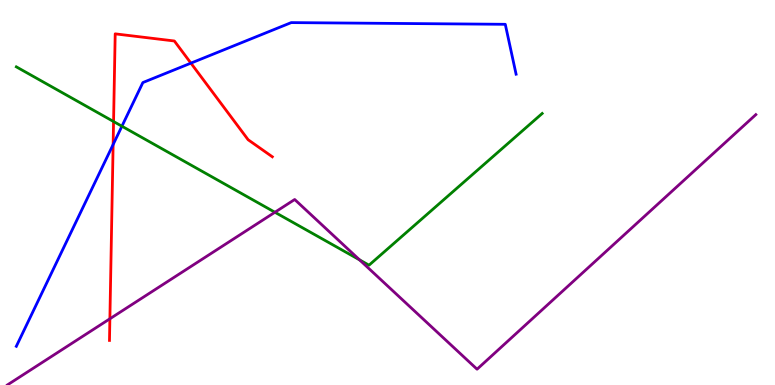[{'lines': ['blue', 'red'], 'intersections': [{'x': 1.46, 'y': 6.25}, {'x': 2.46, 'y': 8.36}]}, {'lines': ['green', 'red'], 'intersections': [{'x': 1.47, 'y': 6.84}]}, {'lines': ['purple', 'red'], 'intersections': [{'x': 1.42, 'y': 1.72}]}, {'lines': ['blue', 'green'], 'intersections': [{'x': 1.57, 'y': 6.72}]}, {'lines': ['blue', 'purple'], 'intersections': []}, {'lines': ['green', 'purple'], 'intersections': [{'x': 3.55, 'y': 4.49}, {'x': 4.64, 'y': 3.25}]}]